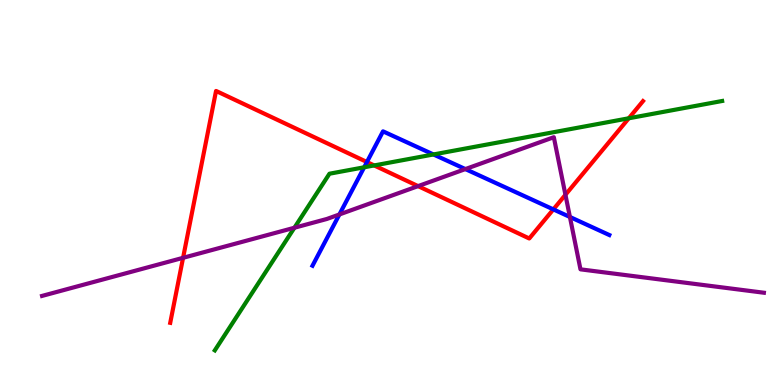[{'lines': ['blue', 'red'], 'intersections': [{'x': 4.73, 'y': 5.79}, {'x': 7.14, 'y': 4.56}]}, {'lines': ['green', 'red'], 'intersections': [{'x': 4.83, 'y': 5.7}, {'x': 8.11, 'y': 6.93}]}, {'lines': ['purple', 'red'], 'intersections': [{'x': 2.36, 'y': 3.3}, {'x': 5.39, 'y': 5.17}, {'x': 7.3, 'y': 4.94}]}, {'lines': ['blue', 'green'], 'intersections': [{'x': 4.7, 'y': 5.65}, {'x': 5.59, 'y': 5.99}]}, {'lines': ['blue', 'purple'], 'intersections': [{'x': 4.38, 'y': 4.43}, {'x': 6.0, 'y': 5.61}, {'x': 7.35, 'y': 4.36}]}, {'lines': ['green', 'purple'], 'intersections': [{'x': 3.8, 'y': 4.08}]}]